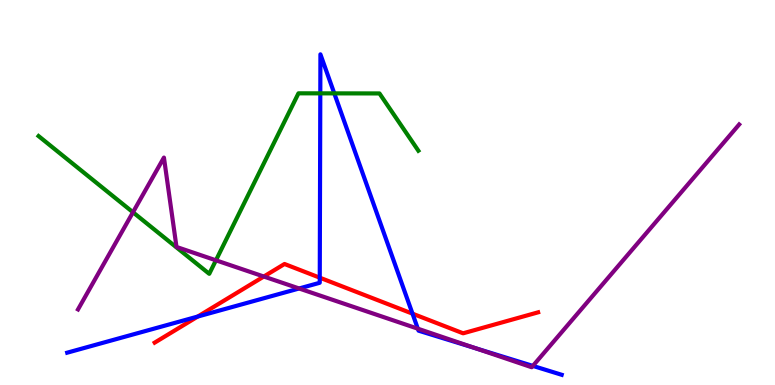[{'lines': ['blue', 'red'], 'intersections': [{'x': 2.55, 'y': 1.78}, {'x': 4.13, 'y': 2.79}, {'x': 5.32, 'y': 1.85}]}, {'lines': ['green', 'red'], 'intersections': []}, {'lines': ['purple', 'red'], 'intersections': [{'x': 3.4, 'y': 2.82}]}, {'lines': ['blue', 'green'], 'intersections': [{'x': 4.13, 'y': 7.58}, {'x': 4.31, 'y': 7.57}]}, {'lines': ['blue', 'purple'], 'intersections': [{'x': 3.86, 'y': 2.51}, {'x': 5.39, 'y': 1.46}, {'x': 6.14, 'y': 0.955}, {'x': 6.88, 'y': 0.496}]}, {'lines': ['green', 'purple'], 'intersections': [{'x': 1.72, 'y': 4.49}, {'x': 2.79, 'y': 3.24}]}]